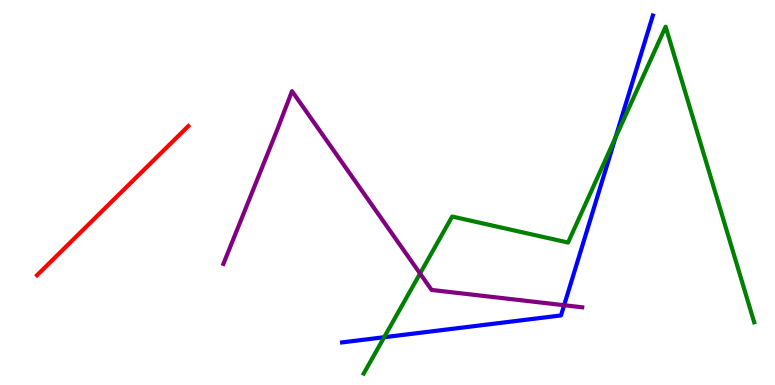[{'lines': ['blue', 'red'], 'intersections': []}, {'lines': ['green', 'red'], 'intersections': []}, {'lines': ['purple', 'red'], 'intersections': []}, {'lines': ['blue', 'green'], 'intersections': [{'x': 4.96, 'y': 1.24}, {'x': 7.94, 'y': 6.42}]}, {'lines': ['blue', 'purple'], 'intersections': [{'x': 7.28, 'y': 2.07}]}, {'lines': ['green', 'purple'], 'intersections': [{'x': 5.42, 'y': 2.9}]}]